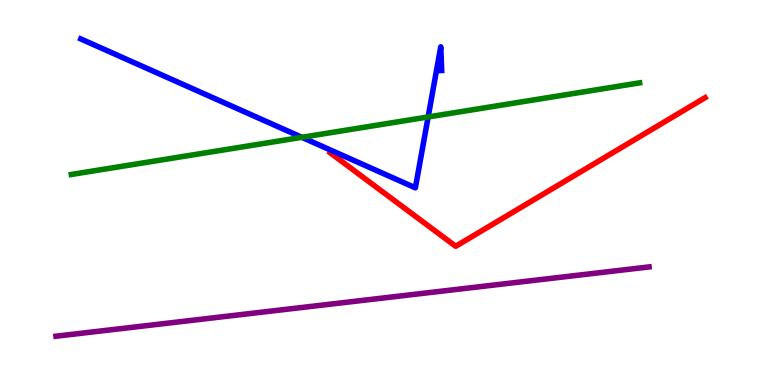[{'lines': ['blue', 'red'], 'intersections': []}, {'lines': ['green', 'red'], 'intersections': []}, {'lines': ['purple', 'red'], 'intersections': []}, {'lines': ['blue', 'green'], 'intersections': [{'x': 3.9, 'y': 6.43}, {'x': 5.52, 'y': 6.96}]}, {'lines': ['blue', 'purple'], 'intersections': []}, {'lines': ['green', 'purple'], 'intersections': []}]